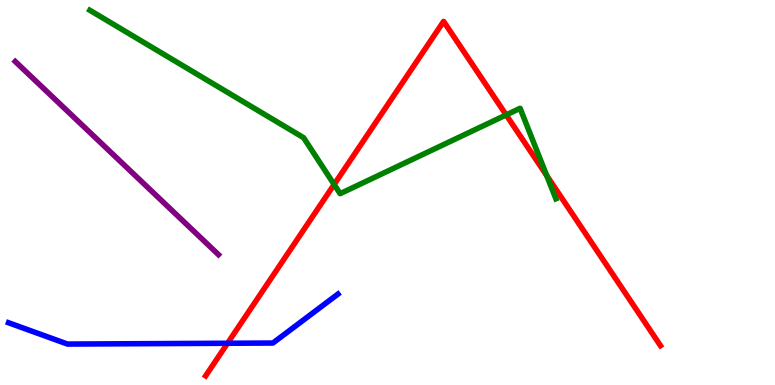[{'lines': ['blue', 'red'], 'intersections': [{'x': 2.94, 'y': 1.08}]}, {'lines': ['green', 'red'], 'intersections': [{'x': 4.31, 'y': 5.21}, {'x': 6.53, 'y': 7.01}, {'x': 7.05, 'y': 5.44}]}, {'lines': ['purple', 'red'], 'intersections': []}, {'lines': ['blue', 'green'], 'intersections': []}, {'lines': ['blue', 'purple'], 'intersections': []}, {'lines': ['green', 'purple'], 'intersections': []}]